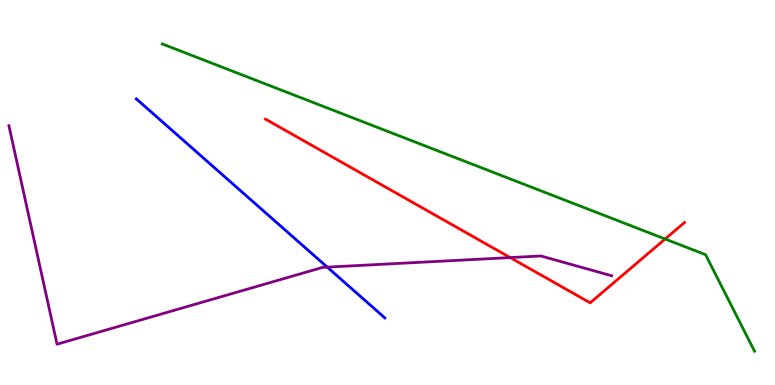[{'lines': ['blue', 'red'], 'intersections': []}, {'lines': ['green', 'red'], 'intersections': [{'x': 8.58, 'y': 3.79}]}, {'lines': ['purple', 'red'], 'intersections': [{'x': 6.58, 'y': 3.31}]}, {'lines': ['blue', 'green'], 'intersections': []}, {'lines': ['blue', 'purple'], 'intersections': [{'x': 4.22, 'y': 3.06}]}, {'lines': ['green', 'purple'], 'intersections': []}]